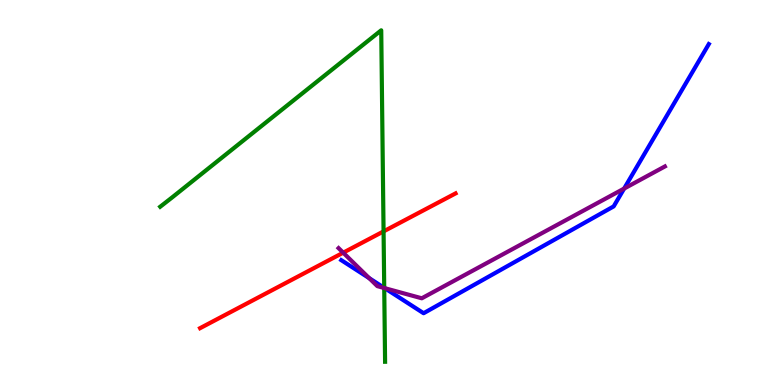[{'lines': ['blue', 'red'], 'intersections': []}, {'lines': ['green', 'red'], 'intersections': [{'x': 4.95, 'y': 3.99}]}, {'lines': ['purple', 'red'], 'intersections': [{'x': 4.43, 'y': 3.44}]}, {'lines': ['blue', 'green'], 'intersections': [{'x': 4.96, 'y': 2.52}]}, {'lines': ['blue', 'purple'], 'intersections': [{'x': 4.76, 'y': 2.78}, {'x': 4.96, 'y': 2.52}, {'x': 8.05, 'y': 5.1}]}, {'lines': ['green', 'purple'], 'intersections': [{'x': 4.96, 'y': 2.52}]}]